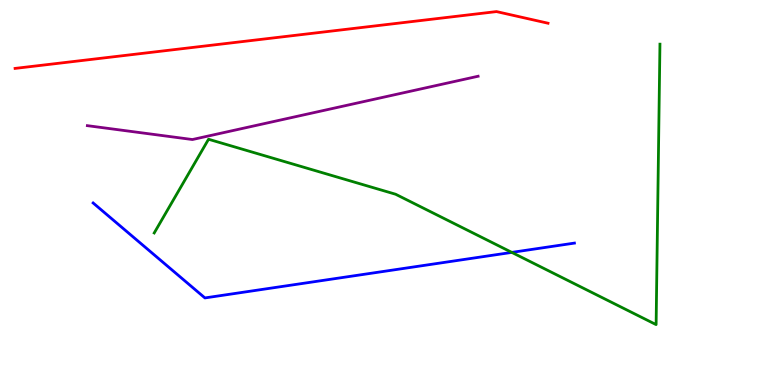[{'lines': ['blue', 'red'], 'intersections': []}, {'lines': ['green', 'red'], 'intersections': []}, {'lines': ['purple', 'red'], 'intersections': []}, {'lines': ['blue', 'green'], 'intersections': [{'x': 6.6, 'y': 3.44}]}, {'lines': ['blue', 'purple'], 'intersections': []}, {'lines': ['green', 'purple'], 'intersections': []}]